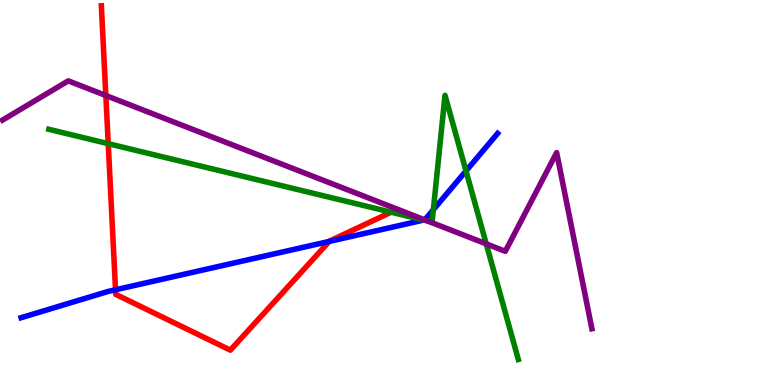[{'lines': ['blue', 'red'], 'intersections': [{'x': 1.49, 'y': 2.47}, {'x': 4.25, 'y': 3.73}]}, {'lines': ['green', 'red'], 'intersections': [{'x': 1.4, 'y': 6.27}]}, {'lines': ['purple', 'red'], 'intersections': [{'x': 1.37, 'y': 7.52}]}, {'lines': ['blue', 'green'], 'intersections': [{'x': 5.47, 'y': 4.28}, {'x': 5.59, 'y': 4.55}, {'x': 6.01, 'y': 5.56}]}, {'lines': ['blue', 'purple'], 'intersections': [{'x': 5.48, 'y': 4.29}]}, {'lines': ['green', 'purple'], 'intersections': [{'x': 5.52, 'y': 4.26}, {'x': 6.27, 'y': 3.67}]}]